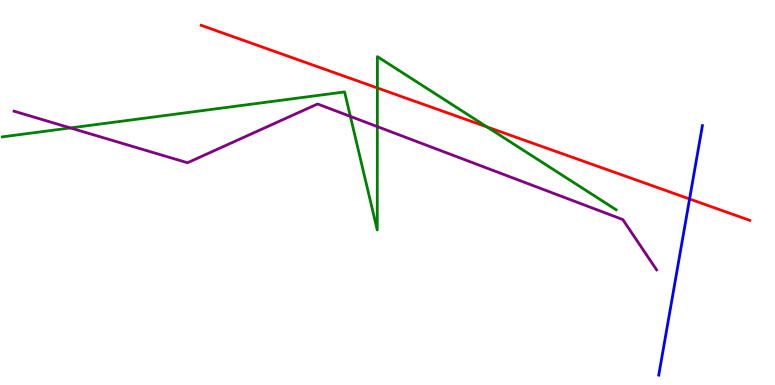[{'lines': ['blue', 'red'], 'intersections': [{'x': 8.9, 'y': 4.83}]}, {'lines': ['green', 'red'], 'intersections': [{'x': 4.87, 'y': 7.72}, {'x': 6.28, 'y': 6.7}]}, {'lines': ['purple', 'red'], 'intersections': []}, {'lines': ['blue', 'green'], 'intersections': []}, {'lines': ['blue', 'purple'], 'intersections': []}, {'lines': ['green', 'purple'], 'intersections': [{'x': 0.908, 'y': 6.68}, {'x': 4.52, 'y': 6.98}, {'x': 4.87, 'y': 6.71}]}]